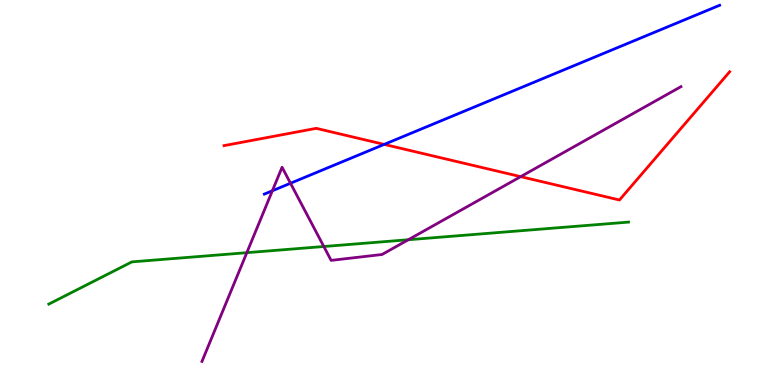[{'lines': ['blue', 'red'], 'intersections': [{'x': 4.96, 'y': 6.25}]}, {'lines': ['green', 'red'], 'intersections': []}, {'lines': ['purple', 'red'], 'intersections': [{'x': 6.72, 'y': 5.41}]}, {'lines': ['blue', 'green'], 'intersections': []}, {'lines': ['blue', 'purple'], 'intersections': [{'x': 3.51, 'y': 5.04}, {'x': 3.75, 'y': 5.24}]}, {'lines': ['green', 'purple'], 'intersections': [{'x': 3.18, 'y': 3.44}, {'x': 4.18, 'y': 3.6}, {'x': 5.27, 'y': 3.77}]}]